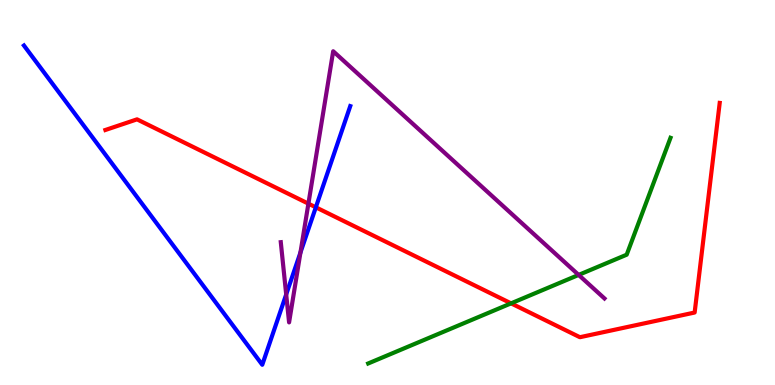[{'lines': ['blue', 'red'], 'intersections': [{'x': 4.08, 'y': 4.62}]}, {'lines': ['green', 'red'], 'intersections': [{'x': 6.59, 'y': 2.12}]}, {'lines': ['purple', 'red'], 'intersections': [{'x': 3.98, 'y': 4.71}]}, {'lines': ['blue', 'green'], 'intersections': []}, {'lines': ['blue', 'purple'], 'intersections': [{'x': 3.69, 'y': 2.35}, {'x': 3.88, 'y': 3.44}]}, {'lines': ['green', 'purple'], 'intersections': [{'x': 7.47, 'y': 2.86}]}]